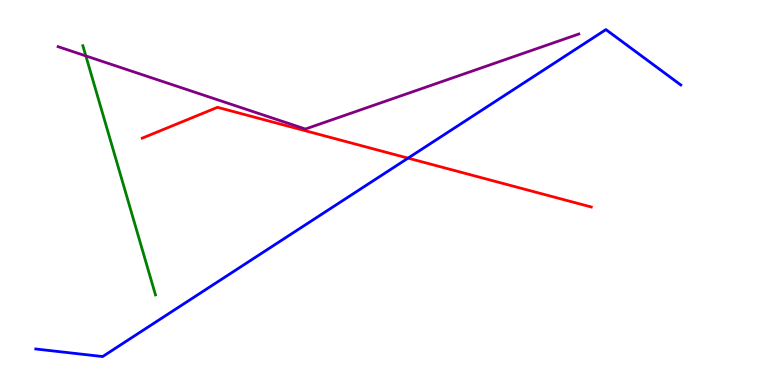[{'lines': ['blue', 'red'], 'intersections': [{'x': 5.27, 'y': 5.89}]}, {'lines': ['green', 'red'], 'intersections': []}, {'lines': ['purple', 'red'], 'intersections': []}, {'lines': ['blue', 'green'], 'intersections': []}, {'lines': ['blue', 'purple'], 'intersections': []}, {'lines': ['green', 'purple'], 'intersections': [{'x': 1.11, 'y': 8.55}]}]